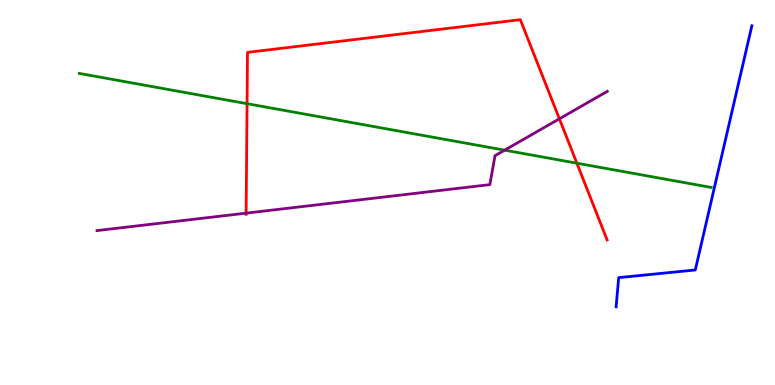[{'lines': ['blue', 'red'], 'intersections': []}, {'lines': ['green', 'red'], 'intersections': [{'x': 3.19, 'y': 7.31}, {'x': 7.44, 'y': 5.76}]}, {'lines': ['purple', 'red'], 'intersections': [{'x': 3.18, 'y': 4.46}, {'x': 7.22, 'y': 6.91}]}, {'lines': ['blue', 'green'], 'intersections': []}, {'lines': ['blue', 'purple'], 'intersections': []}, {'lines': ['green', 'purple'], 'intersections': [{'x': 6.51, 'y': 6.1}]}]